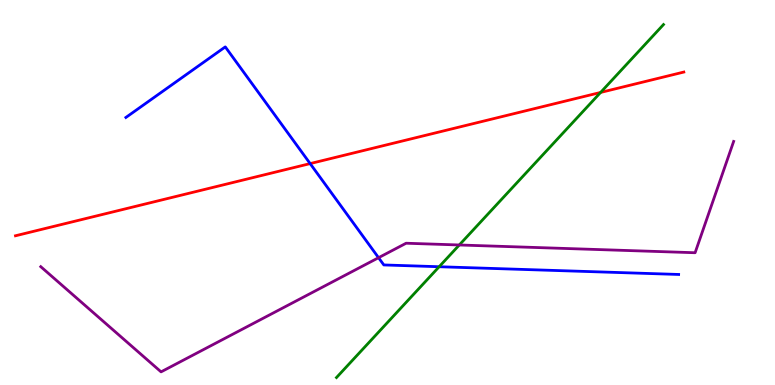[{'lines': ['blue', 'red'], 'intersections': [{'x': 4.0, 'y': 5.75}]}, {'lines': ['green', 'red'], 'intersections': [{'x': 7.75, 'y': 7.6}]}, {'lines': ['purple', 'red'], 'intersections': []}, {'lines': ['blue', 'green'], 'intersections': [{'x': 5.67, 'y': 3.07}]}, {'lines': ['blue', 'purple'], 'intersections': [{'x': 4.88, 'y': 3.31}]}, {'lines': ['green', 'purple'], 'intersections': [{'x': 5.93, 'y': 3.64}]}]